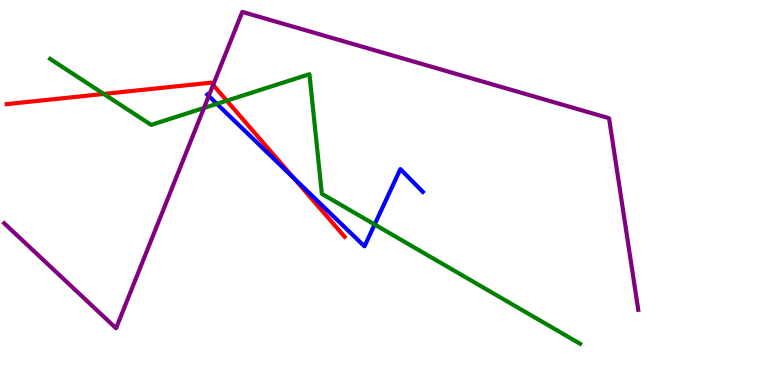[{'lines': ['blue', 'red'], 'intersections': [{'x': 3.79, 'y': 5.37}]}, {'lines': ['green', 'red'], 'intersections': [{'x': 1.34, 'y': 7.56}, {'x': 2.93, 'y': 7.39}]}, {'lines': ['purple', 'red'], 'intersections': [{'x': 2.75, 'y': 7.79}]}, {'lines': ['blue', 'green'], 'intersections': [{'x': 2.8, 'y': 7.3}, {'x': 4.83, 'y': 4.17}]}, {'lines': ['blue', 'purple'], 'intersections': [{'x': 2.69, 'y': 7.51}]}, {'lines': ['green', 'purple'], 'intersections': [{'x': 2.63, 'y': 7.2}]}]